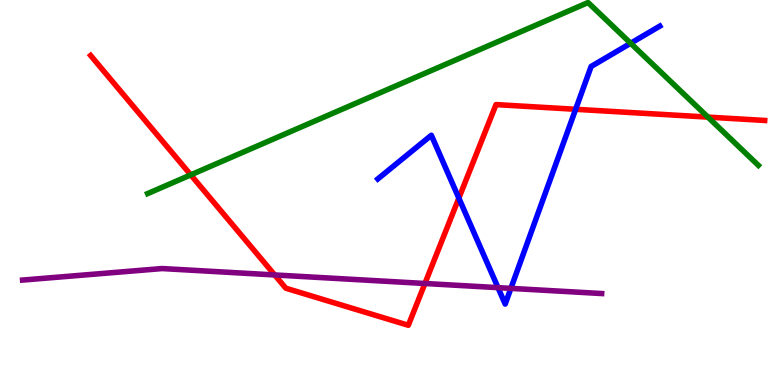[{'lines': ['blue', 'red'], 'intersections': [{'x': 5.92, 'y': 4.85}, {'x': 7.43, 'y': 7.16}]}, {'lines': ['green', 'red'], 'intersections': [{'x': 2.46, 'y': 5.46}, {'x': 9.13, 'y': 6.96}]}, {'lines': ['purple', 'red'], 'intersections': [{'x': 3.54, 'y': 2.86}, {'x': 5.48, 'y': 2.64}]}, {'lines': ['blue', 'green'], 'intersections': [{'x': 8.14, 'y': 8.88}]}, {'lines': ['blue', 'purple'], 'intersections': [{'x': 6.43, 'y': 2.53}, {'x': 6.59, 'y': 2.51}]}, {'lines': ['green', 'purple'], 'intersections': []}]